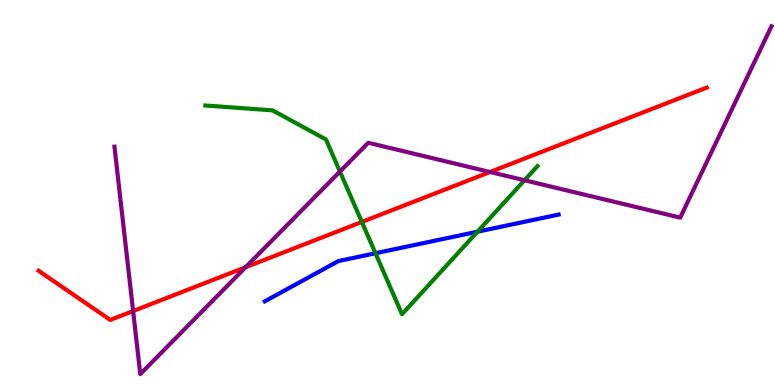[{'lines': ['blue', 'red'], 'intersections': []}, {'lines': ['green', 'red'], 'intersections': [{'x': 4.67, 'y': 4.24}]}, {'lines': ['purple', 'red'], 'intersections': [{'x': 1.72, 'y': 1.92}, {'x': 3.17, 'y': 3.06}, {'x': 6.32, 'y': 5.53}]}, {'lines': ['blue', 'green'], 'intersections': [{'x': 4.84, 'y': 3.42}, {'x': 6.16, 'y': 3.98}]}, {'lines': ['blue', 'purple'], 'intersections': []}, {'lines': ['green', 'purple'], 'intersections': [{'x': 4.39, 'y': 5.54}, {'x': 6.77, 'y': 5.32}]}]